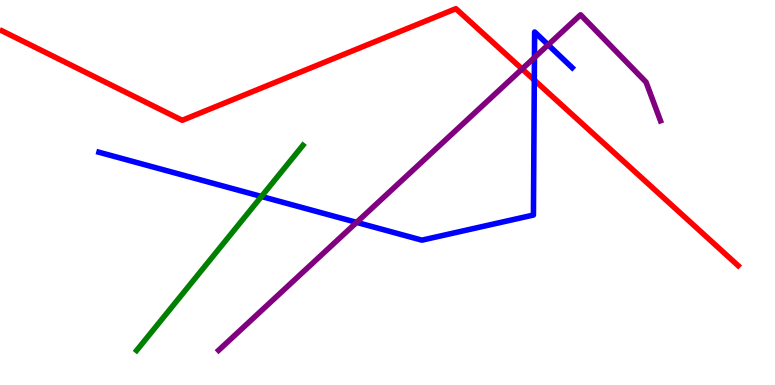[{'lines': ['blue', 'red'], 'intersections': [{'x': 6.89, 'y': 7.92}]}, {'lines': ['green', 'red'], 'intersections': []}, {'lines': ['purple', 'red'], 'intersections': [{'x': 6.74, 'y': 8.21}]}, {'lines': ['blue', 'green'], 'intersections': [{'x': 3.37, 'y': 4.9}]}, {'lines': ['blue', 'purple'], 'intersections': [{'x': 4.6, 'y': 4.22}, {'x': 6.9, 'y': 8.51}, {'x': 7.07, 'y': 8.84}]}, {'lines': ['green', 'purple'], 'intersections': []}]